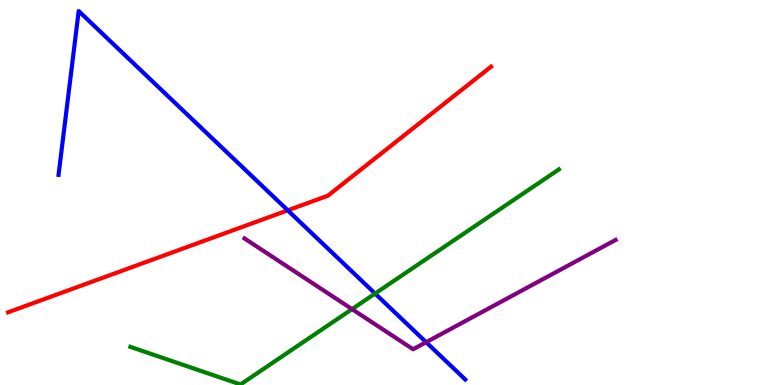[{'lines': ['blue', 'red'], 'intersections': [{'x': 3.71, 'y': 4.54}]}, {'lines': ['green', 'red'], 'intersections': []}, {'lines': ['purple', 'red'], 'intersections': []}, {'lines': ['blue', 'green'], 'intersections': [{'x': 4.84, 'y': 2.38}]}, {'lines': ['blue', 'purple'], 'intersections': [{'x': 5.5, 'y': 1.11}]}, {'lines': ['green', 'purple'], 'intersections': [{'x': 4.54, 'y': 1.97}]}]